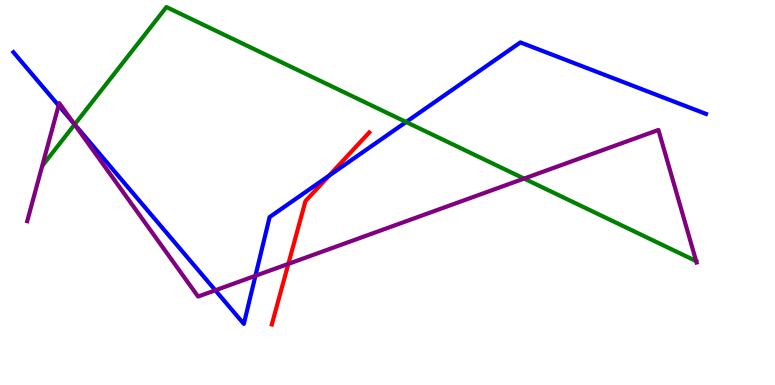[{'lines': ['blue', 'red'], 'intersections': [{'x': 4.25, 'y': 5.44}]}, {'lines': ['green', 'red'], 'intersections': []}, {'lines': ['purple', 'red'], 'intersections': [{'x': 3.72, 'y': 3.15}]}, {'lines': ['blue', 'green'], 'intersections': [{'x': 0.963, 'y': 6.77}, {'x': 5.24, 'y': 6.83}]}, {'lines': ['blue', 'purple'], 'intersections': [{'x': 0.756, 'y': 7.26}, {'x': 0.952, 'y': 6.8}, {'x': 2.78, 'y': 2.46}, {'x': 3.3, 'y': 2.84}]}, {'lines': ['green', 'purple'], 'intersections': [{'x': 0.962, 'y': 6.77}, {'x': 6.76, 'y': 5.36}, {'x': 8.98, 'y': 3.22}]}]